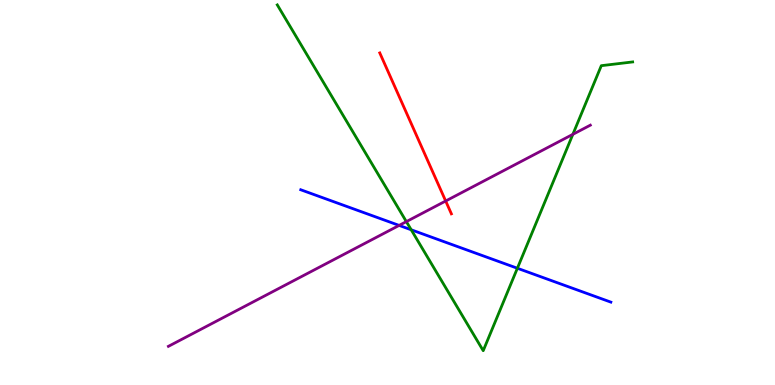[{'lines': ['blue', 'red'], 'intersections': []}, {'lines': ['green', 'red'], 'intersections': []}, {'lines': ['purple', 'red'], 'intersections': [{'x': 5.75, 'y': 4.78}]}, {'lines': ['blue', 'green'], 'intersections': [{'x': 5.31, 'y': 4.03}, {'x': 6.68, 'y': 3.03}]}, {'lines': ['blue', 'purple'], 'intersections': [{'x': 5.15, 'y': 4.15}]}, {'lines': ['green', 'purple'], 'intersections': [{'x': 5.24, 'y': 4.24}, {'x': 7.39, 'y': 6.51}]}]